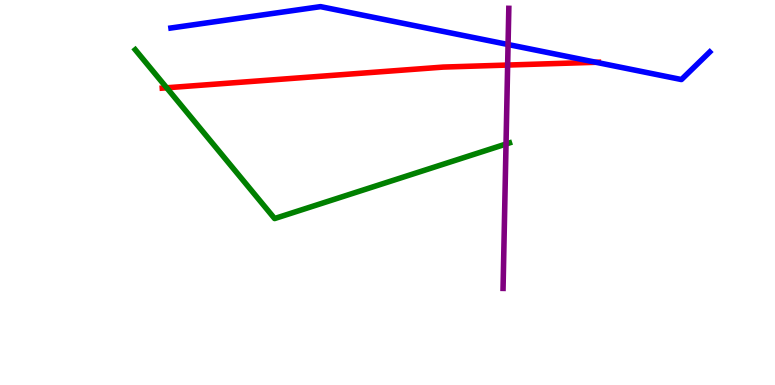[{'lines': ['blue', 'red'], 'intersections': [{'x': 7.69, 'y': 8.38}]}, {'lines': ['green', 'red'], 'intersections': [{'x': 2.15, 'y': 7.72}]}, {'lines': ['purple', 'red'], 'intersections': [{'x': 6.55, 'y': 8.31}]}, {'lines': ['blue', 'green'], 'intersections': []}, {'lines': ['blue', 'purple'], 'intersections': [{'x': 6.56, 'y': 8.84}]}, {'lines': ['green', 'purple'], 'intersections': [{'x': 6.53, 'y': 6.26}]}]